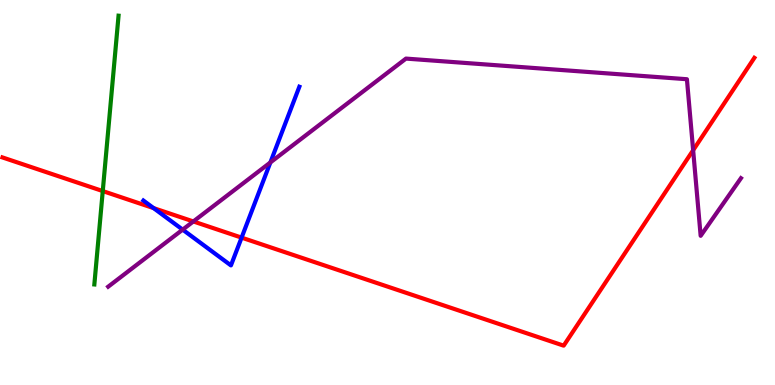[{'lines': ['blue', 'red'], 'intersections': [{'x': 1.98, 'y': 4.59}, {'x': 3.12, 'y': 3.83}]}, {'lines': ['green', 'red'], 'intersections': [{'x': 1.33, 'y': 5.04}]}, {'lines': ['purple', 'red'], 'intersections': [{'x': 2.49, 'y': 4.25}, {'x': 8.94, 'y': 6.1}]}, {'lines': ['blue', 'green'], 'intersections': []}, {'lines': ['blue', 'purple'], 'intersections': [{'x': 2.36, 'y': 4.04}, {'x': 3.49, 'y': 5.78}]}, {'lines': ['green', 'purple'], 'intersections': []}]